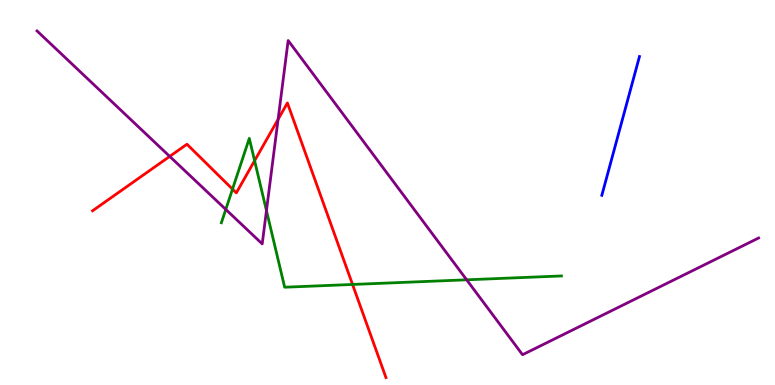[{'lines': ['blue', 'red'], 'intersections': []}, {'lines': ['green', 'red'], 'intersections': [{'x': 3.0, 'y': 5.09}, {'x': 3.29, 'y': 5.83}, {'x': 4.55, 'y': 2.61}]}, {'lines': ['purple', 'red'], 'intersections': [{'x': 2.19, 'y': 5.94}, {'x': 3.59, 'y': 6.9}]}, {'lines': ['blue', 'green'], 'intersections': []}, {'lines': ['blue', 'purple'], 'intersections': []}, {'lines': ['green', 'purple'], 'intersections': [{'x': 2.91, 'y': 4.56}, {'x': 3.44, 'y': 4.53}, {'x': 6.02, 'y': 2.73}]}]